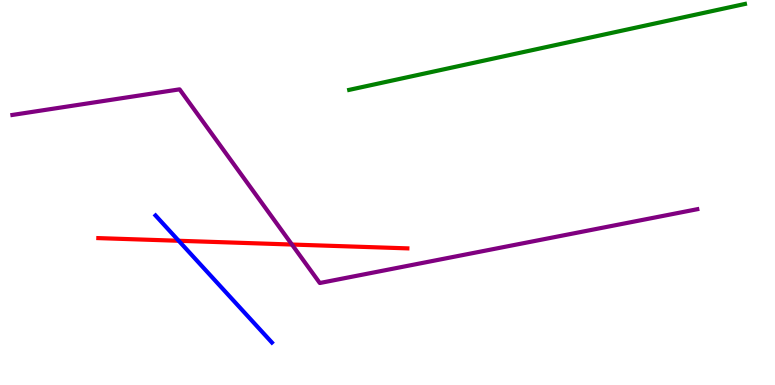[{'lines': ['blue', 'red'], 'intersections': [{'x': 2.31, 'y': 3.75}]}, {'lines': ['green', 'red'], 'intersections': []}, {'lines': ['purple', 'red'], 'intersections': [{'x': 3.77, 'y': 3.65}]}, {'lines': ['blue', 'green'], 'intersections': []}, {'lines': ['blue', 'purple'], 'intersections': []}, {'lines': ['green', 'purple'], 'intersections': []}]